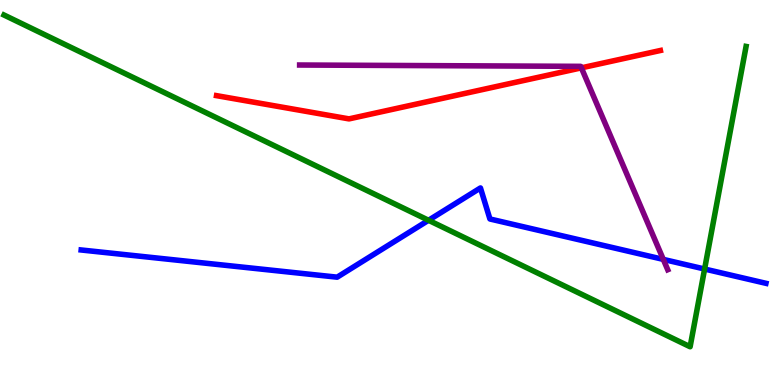[{'lines': ['blue', 'red'], 'intersections': []}, {'lines': ['green', 'red'], 'intersections': []}, {'lines': ['purple', 'red'], 'intersections': [{'x': 7.5, 'y': 8.24}]}, {'lines': ['blue', 'green'], 'intersections': [{'x': 5.53, 'y': 4.28}, {'x': 9.09, 'y': 3.01}]}, {'lines': ['blue', 'purple'], 'intersections': [{'x': 8.56, 'y': 3.26}]}, {'lines': ['green', 'purple'], 'intersections': []}]